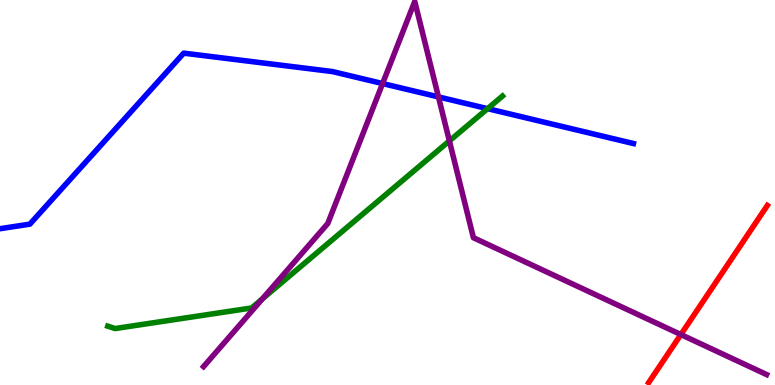[{'lines': ['blue', 'red'], 'intersections': []}, {'lines': ['green', 'red'], 'intersections': []}, {'lines': ['purple', 'red'], 'intersections': [{'x': 8.79, 'y': 1.31}]}, {'lines': ['blue', 'green'], 'intersections': [{'x': 6.29, 'y': 7.18}]}, {'lines': ['blue', 'purple'], 'intersections': [{'x': 4.94, 'y': 7.83}, {'x': 5.66, 'y': 7.48}]}, {'lines': ['green', 'purple'], 'intersections': [{'x': 3.38, 'y': 2.24}, {'x': 5.8, 'y': 6.34}]}]